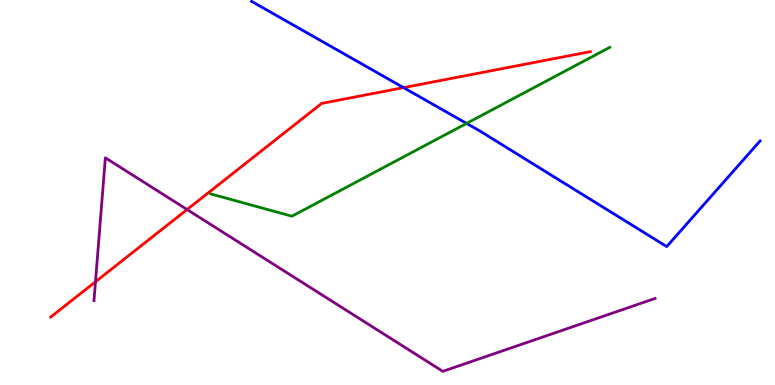[{'lines': ['blue', 'red'], 'intersections': [{'x': 5.21, 'y': 7.72}]}, {'lines': ['green', 'red'], 'intersections': []}, {'lines': ['purple', 'red'], 'intersections': [{'x': 1.23, 'y': 2.68}, {'x': 2.41, 'y': 4.56}]}, {'lines': ['blue', 'green'], 'intersections': [{'x': 6.02, 'y': 6.79}]}, {'lines': ['blue', 'purple'], 'intersections': []}, {'lines': ['green', 'purple'], 'intersections': []}]